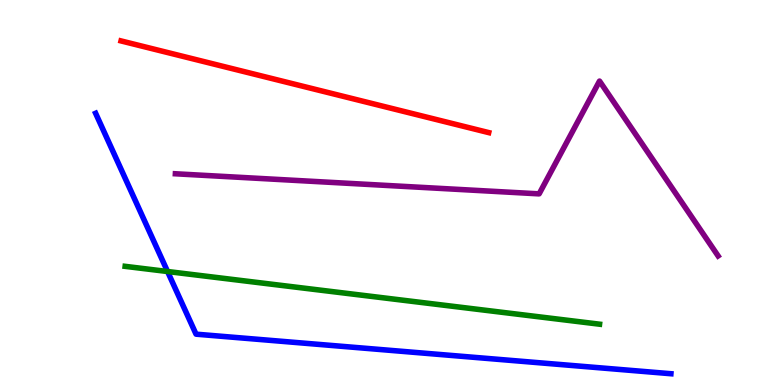[{'lines': ['blue', 'red'], 'intersections': []}, {'lines': ['green', 'red'], 'intersections': []}, {'lines': ['purple', 'red'], 'intersections': []}, {'lines': ['blue', 'green'], 'intersections': [{'x': 2.16, 'y': 2.95}]}, {'lines': ['blue', 'purple'], 'intersections': []}, {'lines': ['green', 'purple'], 'intersections': []}]